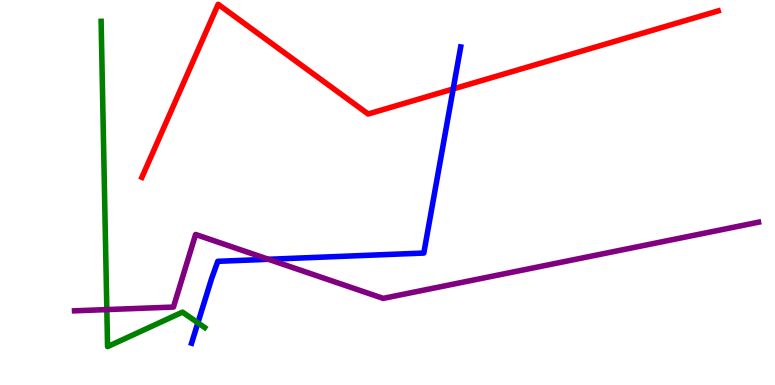[{'lines': ['blue', 'red'], 'intersections': [{'x': 5.85, 'y': 7.69}]}, {'lines': ['green', 'red'], 'intersections': []}, {'lines': ['purple', 'red'], 'intersections': []}, {'lines': ['blue', 'green'], 'intersections': [{'x': 2.55, 'y': 1.62}]}, {'lines': ['blue', 'purple'], 'intersections': [{'x': 3.46, 'y': 3.27}]}, {'lines': ['green', 'purple'], 'intersections': [{'x': 1.38, 'y': 1.96}]}]